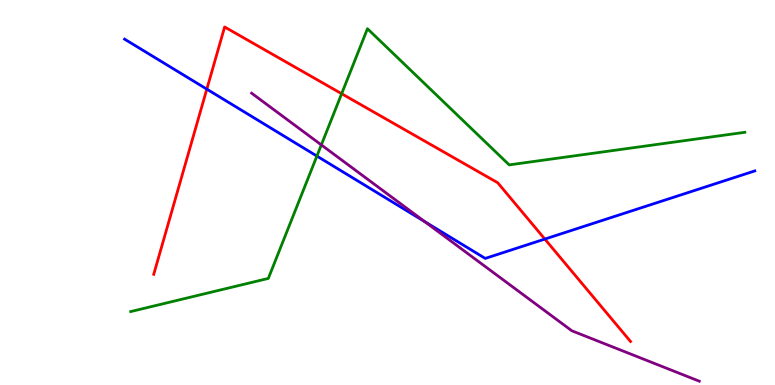[{'lines': ['blue', 'red'], 'intersections': [{'x': 2.67, 'y': 7.68}, {'x': 7.03, 'y': 3.79}]}, {'lines': ['green', 'red'], 'intersections': [{'x': 4.41, 'y': 7.57}]}, {'lines': ['purple', 'red'], 'intersections': []}, {'lines': ['blue', 'green'], 'intersections': [{'x': 4.09, 'y': 5.95}]}, {'lines': ['blue', 'purple'], 'intersections': [{'x': 5.48, 'y': 4.24}]}, {'lines': ['green', 'purple'], 'intersections': [{'x': 4.15, 'y': 6.24}]}]